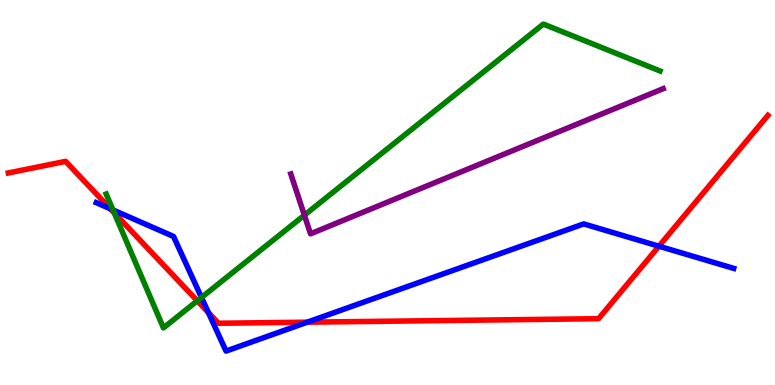[{'lines': ['blue', 'red'], 'intersections': [{'x': 1.43, 'y': 4.58}, {'x': 2.69, 'y': 1.88}, {'x': 3.96, 'y': 1.63}, {'x': 8.5, 'y': 3.6}]}, {'lines': ['green', 'red'], 'intersections': [{'x': 1.47, 'y': 4.47}, {'x': 2.55, 'y': 2.19}]}, {'lines': ['purple', 'red'], 'intersections': []}, {'lines': ['blue', 'green'], 'intersections': [{'x': 1.46, 'y': 4.55}, {'x': 2.6, 'y': 2.27}]}, {'lines': ['blue', 'purple'], 'intersections': []}, {'lines': ['green', 'purple'], 'intersections': [{'x': 3.93, 'y': 4.41}]}]